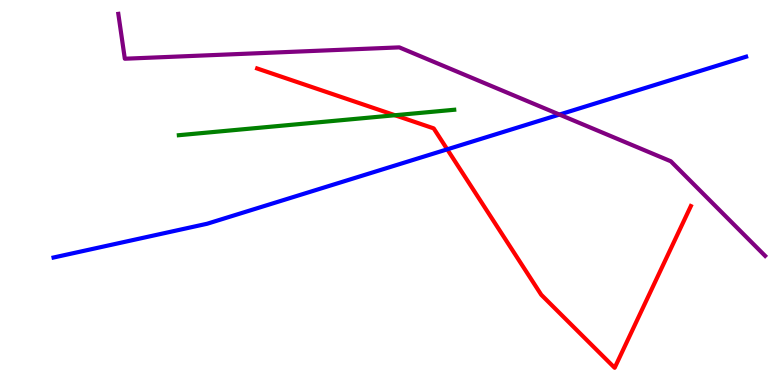[{'lines': ['blue', 'red'], 'intersections': [{'x': 5.77, 'y': 6.12}]}, {'lines': ['green', 'red'], 'intersections': [{'x': 5.1, 'y': 7.01}]}, {'lines': ['purple', 'red'], 'intersections': []}, {'lines': ['blue', 'green'], 'intersections': []}, {'lines': ['blue', 'purple'], 'intersections': [{'x': 7.22, 'y': 7.02}]}, {'lines': ['green', 'purple'], 'intersections': []}]